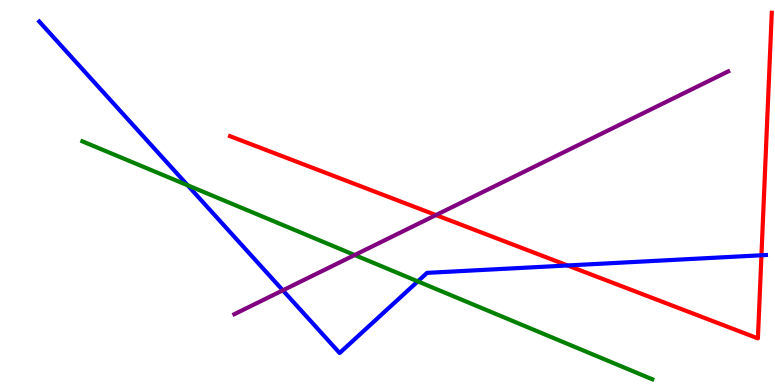[{'lines': ['blue', 'red'], 'intersections': [{'x': 7.32, 'y': 3.1}, {'x': 9.83, 'y': 3.37}]}, {'lines': ['green', 'red'], 'intersections': []}, {'lines': ['purple', 'red'], 'intersections': [{'x': 5.63, 'y': 4.41}]}, {'lines': ['blue', 'green'], 'intersections': [{'x': 2.42, 'y': 5.19}, {'x': 5.39, 'y': 2.69}]}, {'lines': ['blue', 'purple'], 'intersections': [{'x': 3.65, 'y': 2.46}]}, {'lines': ['green', 'purple'], 'intersections': [{'x': 4.58, 'y': 3.38}]}]